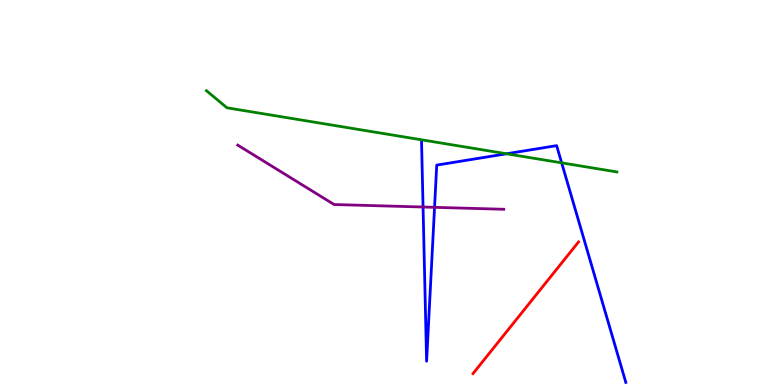[{'lines': ['blue', 'red'], 'intersections': []}, {'lines': ['green', 'red'], 'intersections': []}, {'lines': ['purple', 'red'], 'intersections': []}, {'lines': ['blue', 'green'], 'intersections': [{'x': 6.54, 'y': 6.01}, {'x': 7.25, 'y': 5.77}]}, {'lines': ['blue', 'purple'], 'intersections': [{'x': 5.46, 'y': 4.62}, {'x': 5.61, 'y': 4.61}]}, {'lines': ['green', 'purple'], 'intersections': []}]